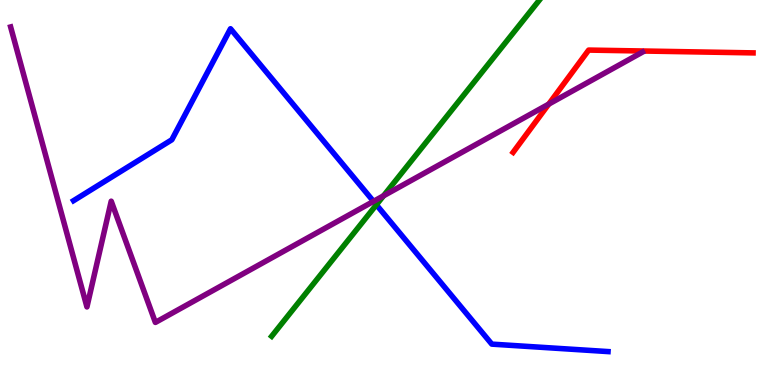[{'lines': ['blue', 'red'], 'intersections': []}, {'lines': ['green', 'red'], 'intersections': []}, {'lines': ['purple', 'red'], 'intersections': [{'x': 7.08, 'y': 7.3}]}, {'lines': ['blue', 'green'], 'intersections': [{'x': 4.86, 'y': 4.68}]}, {'lines': ['blue', 'purple'], 'intersections': [{'x': 4.82, 'y': 4.77}]}, {'lines': ['green', 'purple'], 'intersections': [{'x': 4.95, 'y': 4.91}]}]